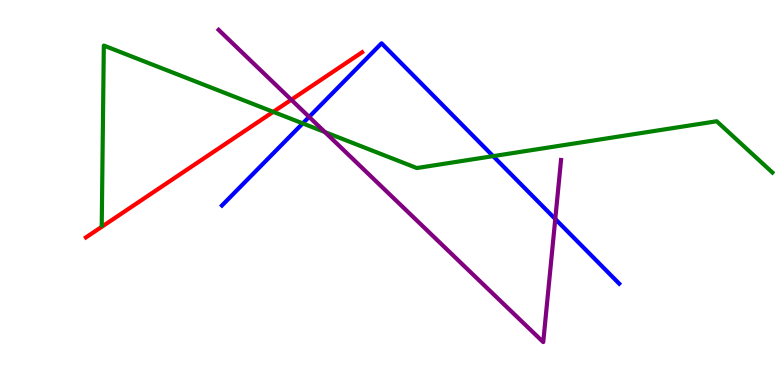[{'lines': ['blue', 'red'], 'intersections': []}, {'lines': ['green', 'red'], 'intersections': [{'x': 3.53, 'y': 7.09}]}, {'lines': ['purple', 'red'], 'intersections': [{'x': 3.76, 'y': 7.41}]}, {'lines': ['blue', 'green'], 'intersections': [{'x': 3.91, 'y': 6.79}, {'x': 6.36, 'y': 5.94}]}, {'lines': ['blue', 'purple'], 'intersections': [{'x': 3.99, 'y': 6.96}, {'x': 7.16, 'y': 4.31}]}, {'lines': ['green', 'purple'], 'intersections': [{'x': 4.19, 'y': 6.57}]}]